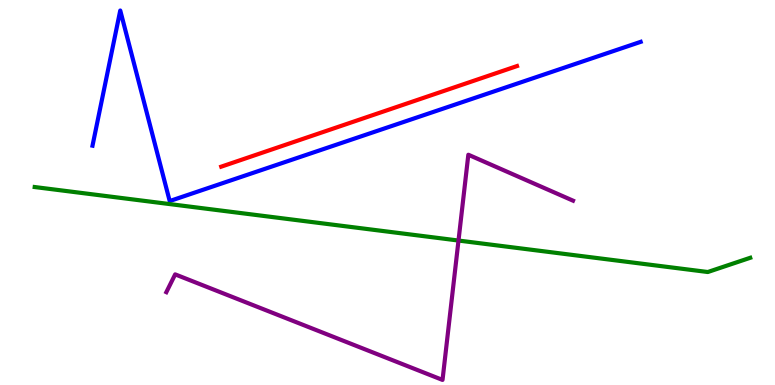[{'lines': ['blue', 'red'], 'intersections': []}, {'lines': ['green', 'red'], 'intersections': []}, {'lines': ['purple', 'red'], 'intersections': []}, {'lines': ['blue', 'green'], 'intersections': []}, {'lines': ['blue', 'purple'], 'intersections': []}, {'lines': ['green', 'purple'], 'intersections': [{'x': 5.92, 'y': 3.75}]}]